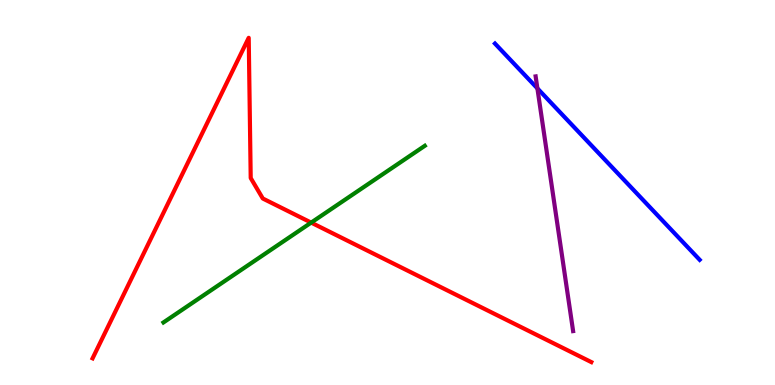[{'lines': ['blue', 'red'], 'intersections': []}, {'lines': ['green', 'red'], 'intersections': [{'x': 4.02, 'y': 4.22}]}, {'lines': ['purple', 'red'], 'intersections': []}, {'lines': ['blue', 'green'], 'intersections': []}, {'lines': ['blue', 'purple'], 'intersections': [{'x': 6.93, 'y': 7.7}]}, {'lines': ['green', 'purple'], 'intersections': []}]